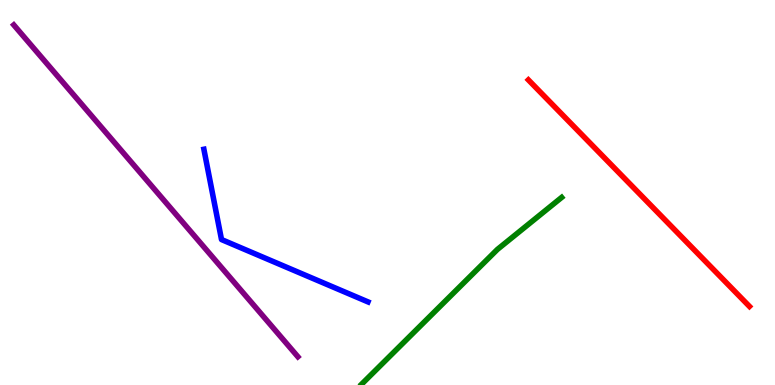[{'lines': ['blue', 'red'], 'intersections': []}, {'lines': ['green', 'red'], 'intersections': []}, {'lines': ['purple', 'red'], 'intersections': []}, {'lines': ['blue', 'green'], 'intersections': []}, {'lines': ['blue', 'purple'], 'intersections': []}, {'lines': ['green', 'purple'], 'intersections': []}]